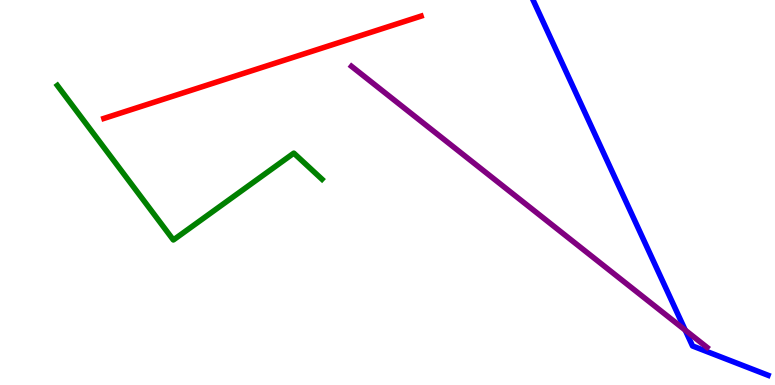[{'lines': ['blue', 'red'], 'intersections': []}, {'lines': ['green', 'red'], 'intersections': []}, {'lines': ['purple', 'red'], 'intersections': []}, {'lines': ['blue', 'green'], 'intersections': []}, {'lines': ['blue', 'purple'], 'intersections': [{'x': 8.84, 'y': 1.42}]}, {'lines': ['green', 'purple'], 'intersections': []}]